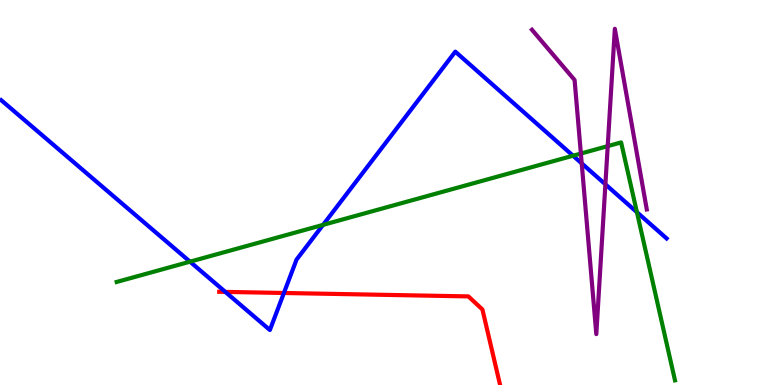[{'lines': ['blue', 'red'], 'intersections': [{'x': 2.91, 'y': 2.42}, {'x': 3.66, 'y': 2.39}]}, {'lines': ['green', 'red'], 'intersections': []}, {'lines': ['purple', 'red'], 'intersections': []}, {'lines': ['blue', 'green'], 'intersections': [{'x': 2.45, 'y': 3.2}, {'x': 4.17, 'y': 4.16}, {'x': 7.39, 'y': 5.96}, {'x': 8.22, 'y': 4.49}]}, {'lines': ['blue', 'purple'], 'intersections': [{'x': 7.51, 'y': 5.76}, {'x': 7.81, 'y': 5.21}]}, {'lines': ['green', 'purple'], 'intersections': [{'x': 7.5, 'y': 6.01}, {'x': 7.84, 'y': 6.2}]}]